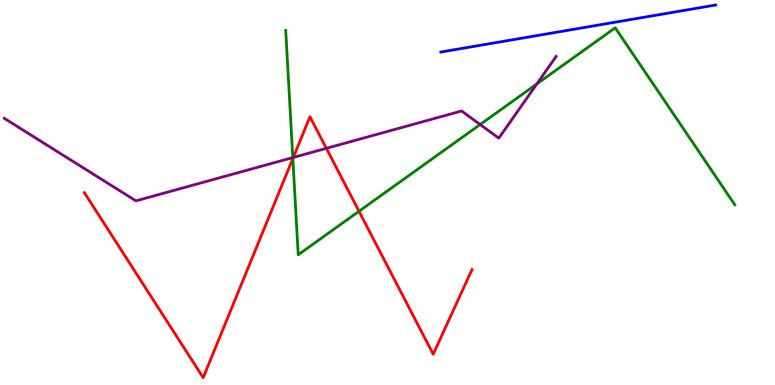[{'lines': ['blue', 'red'], 'intersections': []}, {'lines': ['green', 'red'], 'intersections': [{'x': 3.78, 'y': 5.88}, {'x': 4.63, 'y': 4.51}]}, {'lines': ['purple', 'red'], 'intersections': [{'x': 3.78, 'y': 5.91}, {'x': 4.21, 'y': 6.15}]}, {'lines': ['blue', 'green'], 'intersections': []}, {'lines': ['blue', 'purple'], 'intersections': []}, {'lines': ['green', 'purple'], 'intersections': [{'x': 3.78, 'y': 5.91}, {'x': 6.2, 'y': 6.77}, {'x': 6.93, 'y': 7.82}]}]